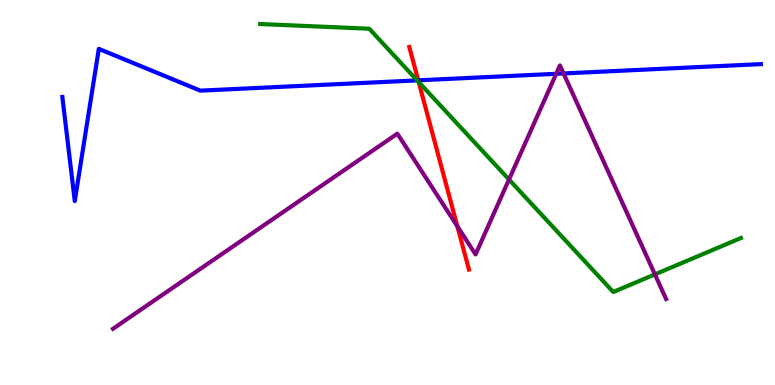[{'lines': ['blue', 'red'], 'intersections': [{'x': 5.4, 'y': 7.91}]}, {'lines': ['green', 'red'], 'intersections': [{'x': 5.4, 'y': 7.87}]}, {'lines': ['purple', 'red'], 'intersections': [{'x': 5.9, 'y': 4.12}]}, {'lines': ['blue', 'green'], 'intersections': [{'x': 5.38, 'y': 7.91}]}, {'lines': ['blue', 'purple'], 'intersections': [{'x': 7.18, 'y': 8.08}, {'x': 7.27, 'y': 8.09}]}, {'lines': ['green', 'purple'], 'intersections': [{'x': 6.57, 'y': 5.34}, {'x': 8.45, 'y': 2.87}]}]